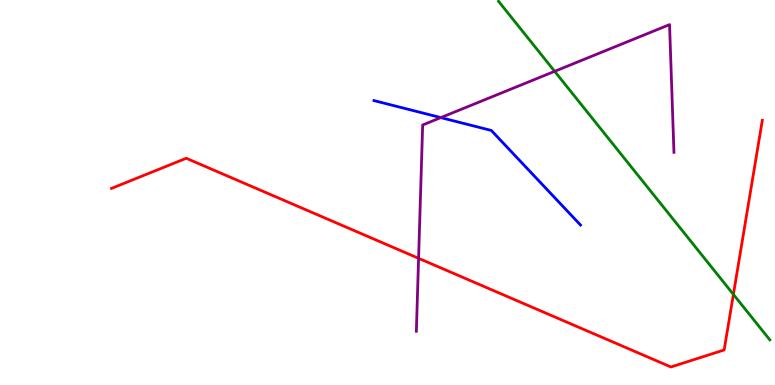[{'lines': ['blue', 'red'], 'intersections': []}, {'lines': ['green', 'red'], 'intersections': [{'x': 9.46, 'y': 2.35}]}, {'lines': ['purple', 'red'], 'intersections': [{'x': 5.4, 'y': 3.29}]}, {'lines': ['blue', 'green'], 'intersections': []}, {'lines': ['blue', 'purple'], 'intersections': [{'x': 5.69, 'y': 6.95}]}, {'lines': ['green', 'purple'], 'intersections': [{'x': 7.16, 'y': 8.15}]}]